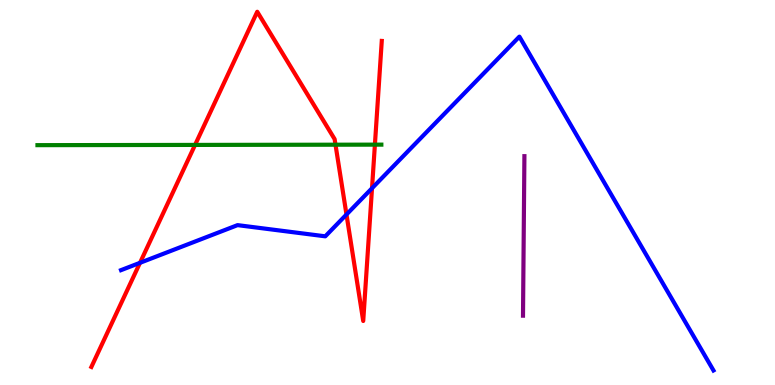[{'lines': ['blue', 'red'], 'intersections': [{'x': 1.81, 'y': 3.17}, {'x': 4.47, 'y': 4.43}, {'x': 4.8, 'y': 5.11}]}, {'lines': ['green', 'red'], 'intersections': [{'x': 2.52, 'y': 6.24}, {'x': 4.33, 'y': 6.24}, {'x': 4.84, 'y': 6.24}]}, {'lines': ['purple', 'red'], 'intersections': []}, {'lines': ['blue', 'green'], 'intersections': []}, {'lines': ['blue', 'purple'], 'intersections': []}, {'lines': ['green', 'purple'], 'intersections': []}]